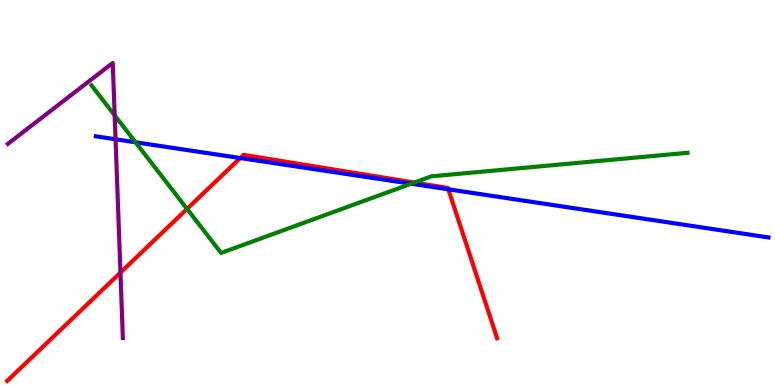[{'lines': ['blue', 'red'], 'intersections': [{'x': 3.1, 'y': 5.9}, {'x': 5.79, 'y': 5.08}]}, {'lines': ['green', 'red'], 'intersections': [{'x': 2.41, 'y': 4.57}, {'x': 5.35, 'y': 5.26}]}, {'lines': ['purple', 'red'], 'intersections': [{'x': 1.55, 'y': 2.92}]}, {'lines': ['blue', 'green'], 'intersections': [{'x': 1.75, 'y': 6.3}, {'x': 5.31, 'y': 5.23}]}, {'lines': ['blue', 'purple'], 'intersections': [{'x': 1.49, 'y': 6.38}]}, {'lines': ['green', 'purple'], 'intersections': [{'x': 1.48, 'y': 7.0}]}]